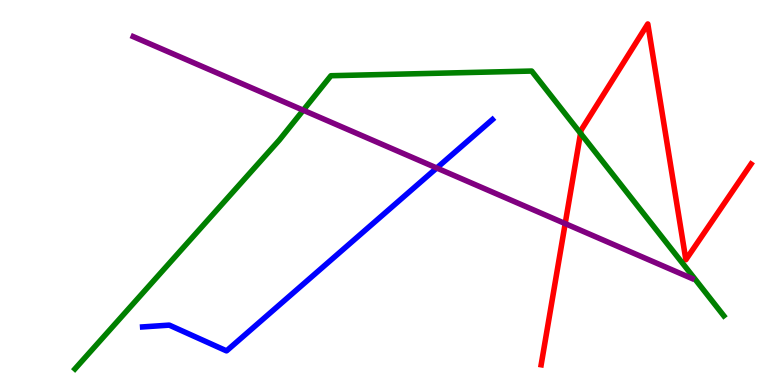[{'lines': ['blue', 'red'], 'intersections': []}, {'lines': ['green', 'red'], 'intersections': [{'x': 7.49, 'y': 6.54}]}, {'lines': ['purple', 'red'], 'intersections': [{'x': 7.29, 'y': 4.19}]}, {'lines': ['blue', 'green'], 'intersections': []}, {'lines': ['blue', 'purple'], 'intersections': [{'x': 5.64, 'y': 5.64}]}, {'lines': ['green', 'purple'], 'intersections': [{'x': 3.91, 'y': 7.14}]}]